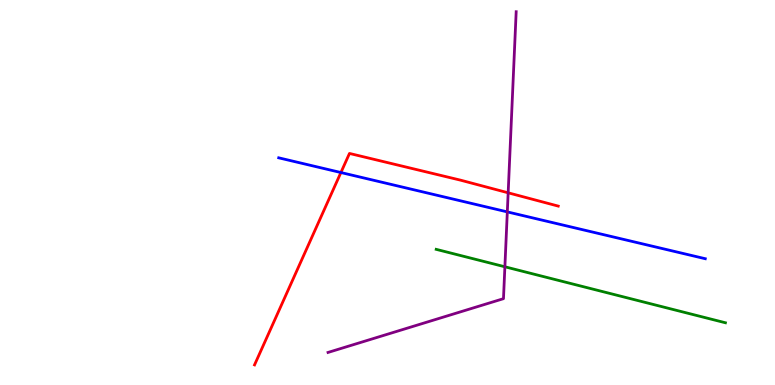[{'lines': ['blue', 'red'], 'intersections': [{'x': 4.4, 'y': 5.52}]}, {'lines': ['green', 'red'], 'intersections': []}, {'lines': ['purple', 'red'], 'intersections': [{'x': 6.56, 'y': 4.99}]}, {'lines': ['blue', 'green'], 'intersections': []}, {'lines': ['blue', 'purple'], 'intersections': [{'x': 6.55, 'y': 4.5}]}, {'lines': ['green', 'purple'], 'intersections': [{'x': 6.51, 'y': 3.07}]}]